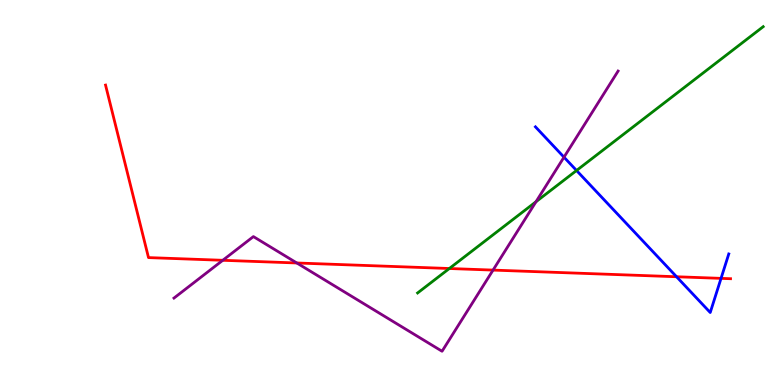[{'lines': ['blue', 'red'], 'intersections': [{'x': 8.73, 'y': 2.81}, {'x': 9.3, 'y': 2.77}]}, {'lines': ['green', 'red'], 'intersections': [{'x': 5.8, 'y': 3.03}]}, {'lines': ['purple', 'red'], 'intersections': [{'x': 2.87, 'y': 3.24}, {'x': 3.83, 'y': 3.17}, {'x': 6.36, 'y': 2.98}]}, {'lines': ['blue', 'green'], 'intersections': [{'x': 7.44, 'y': 5.57}]}, {'lines': ['blue', 'purple'], 'intersections': [{'x': 7.28, 'y': 5.92}]}, {'lines': ['green', 'purple'], 'intersections': [{'x': 6.92, 'y': 4.76}]}]